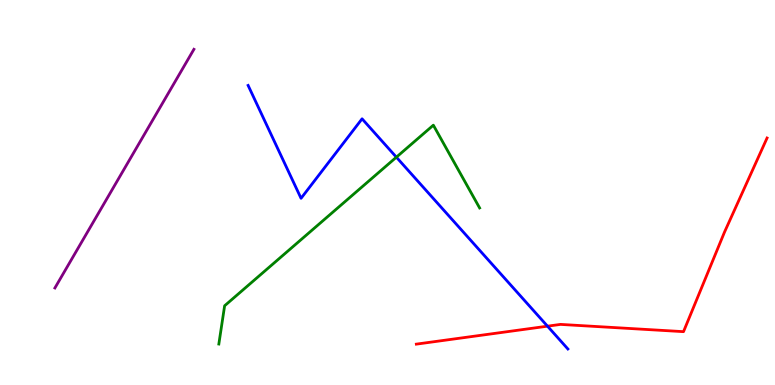[{'lines': ['blue', 'red'], 'intersections': [{'x': 7.06, 'y': 1.53}]}, {'lines': ['green', 'red'], 'intersections': []}, {'lines': ['purple', 'red'], 'intersections': []}, {'lines': ['blue', 'green'], 'intersections': [{'x': 5.11, 'y': 5.92}]}, {'lines': ['blue', 'purple'], 'intersections': []}, {'lines': ['green', 'purple'], 'intersections': []}]